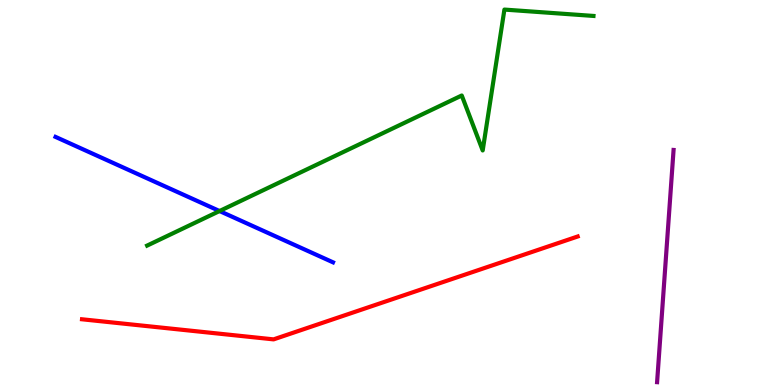[{'lines': ['blue', 'red'], 'intersections': []}, {'lines': ['green', 'red'], 'intersections': []}, {'lines': ['purple', 'red'], 'intersections': []}, {'lines': ['blue', 'green'], 'intersections': [{'x': 2.83, 'y': 4.52}]}, {'lines': ['blue', 'purple'], 'intersections': []}, {'lines': ['green', 'purple'], 'intersections': []}]